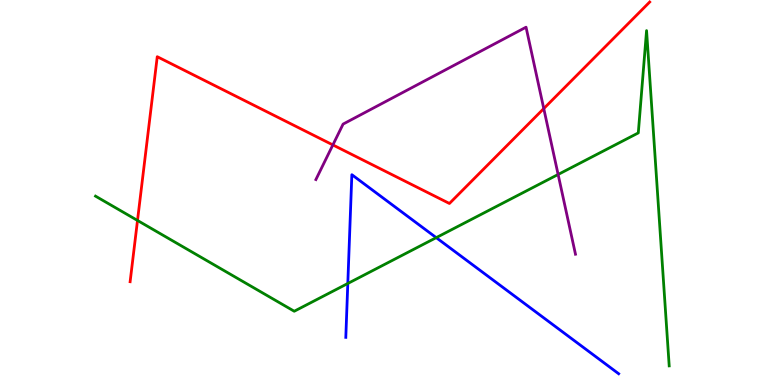[{'lines': ['blue', 'red'], 'intersections': []}, {'lines': ['green', 'red'], 'intersections': [{'x': 1.77, 'y': 4.27}]}, {'lines': ['purple', 'red'], 'intersections': [{'x': 4.3, 'y': 6.24}, {'x': 7.02, 'y': 7.18}]}, {'lines': ['blue', 'green'], 'intersections': [{'x': 4.49, 'y': 2.64}, {'x': 5.63, 'y': 3.83}]}, {'lines': ['blue', 'purple'], 'intersections': []}, {'lines': ['green', 'purple'], 'intersections': [{'x': 7.2, 'y': 5.47}]}]